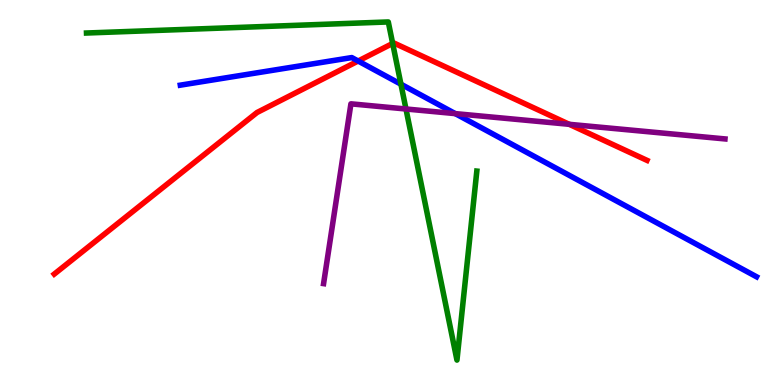[{'lines': ['blue', 'red'], 'intersections': [{'x': 4.62, 'y': 8.42}]}, {'lines': ['green', 'red'], 'intersections': [{'x': 5.07, 'y': 8.87}]}, {'lines': ['purple', 'red'], 'intersections': [{'x': 7.35, 'y': 6.77}]}, {'lines': ['blue', 'green'], 'intersections': [{'x': 5.17, 'y': 7.81}]}, {'lines': ['blue', 'purple'], 'intersections': [{'x': 5.87, 'y': 7.05}]}, {'lines': ['green', 'purple'], 'intersections': [{'x': 5.24, 'y': 7.17}]}]